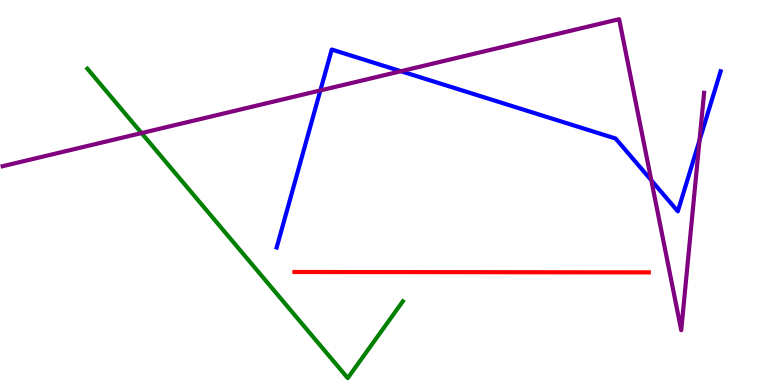[{'lines': ['blue', 'red'], 'intersections': []}, {'lines': ['green', 'red'], 'intersections': []}, {'lines': ['purple', 'red'], 'intersections': []}, {'lines': ['blue', 'green'], 'intersections': []}, {'lines': ['blue', 'purple'], 'intersections': [{'x': 4.13, 'y': 7.65}, {'x': 5.17, 'y': 8.15}, {'x': 8.4, 'y': 5.32}, {'x': 9.03, 'y': 6.36}]}, {'lines': ['green', 'purple'], 'intersections': [{'x': 1.83, 'y': 6.54}]}]